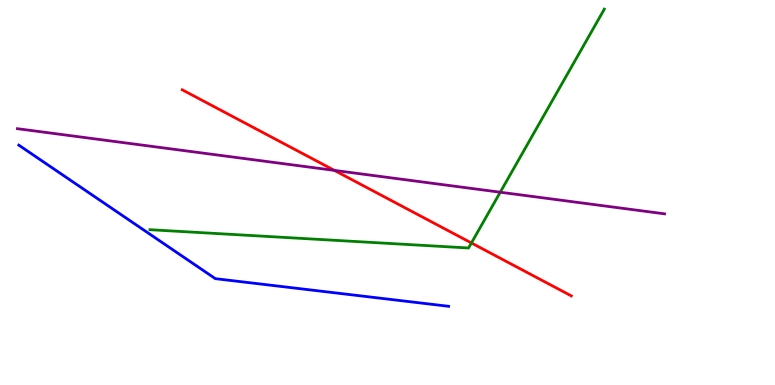[{'lines': ['blue', 'red'], 'intersections': []}, {'lines': ['green', 'red'], 'intersections': [{'x': 6.08, 'y': 3.69}]}, {'lines': ['purple', 'red'], 'intersections': [{'x': 4.32, 'y': 5.57}]}, {'lines': ['blue', 'green'], 'intersections': []}, {'lines': ['blue', 'purple'], 'intersections': []}, {'lines': ['green', 'purple'], 'intersections': [{'x': 6.45, 'y': 5.01}]}]